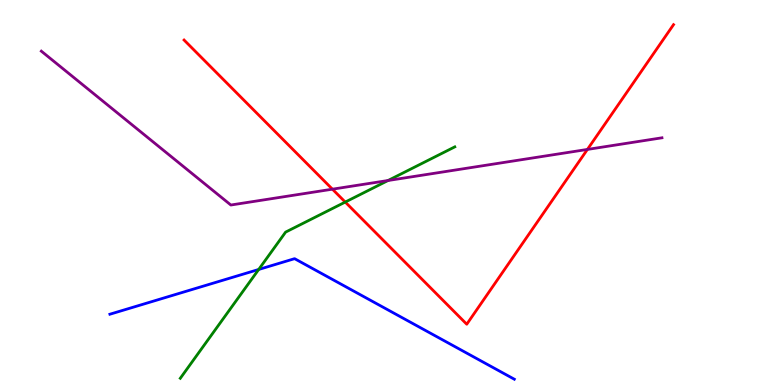[{'lines': ['blue', 'red'], 'intersections': []}, {'lines': ['green', 'red'], 'intersections': [{'x': 4.45, 'y': 4.75}]}, {'lines': ['purple', 'red'], 'intersections': [{'x': 4.29, 'y': 5.09}, {'x': 7.58, 'y': 6.12}]}, {'lines': ['blue', 'green'], 'intersections': [{'x': 3.34, 'y': 3.0}]}, {'lines': ['blue', 'purple'], 'intersections': []}, {'lines': ['green', 'purple'], 'intersections': [{'x': 5.01, 'y': 5.31}]}]